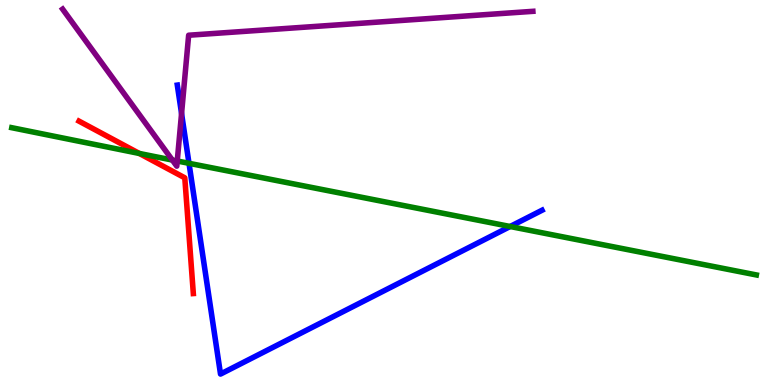[{'lines': ['blue', 'red'], 'intersections': []}, {'lines': ['green', 'red'], 'intersections': [{'x': 1.8, 'y': 6.01}]}, {'lines': ['purple', 'red'], 'intersections': []}, {'lines': ['blue', 'green'], 'intersections': [{'x': 2.44, 'y': 5.76}, {'x': 6.58, 'y': 4.12}]}, {'lines': ['blue', 'purple'], 'intersections': [{'x': 2.34, 'y': 7.05}]}, {'lines': ['green', 'purple'], 'intersections': [{'x': 2.22, 'y': 5.84}, {'x': 2.29, 'y': 5.82}]}]